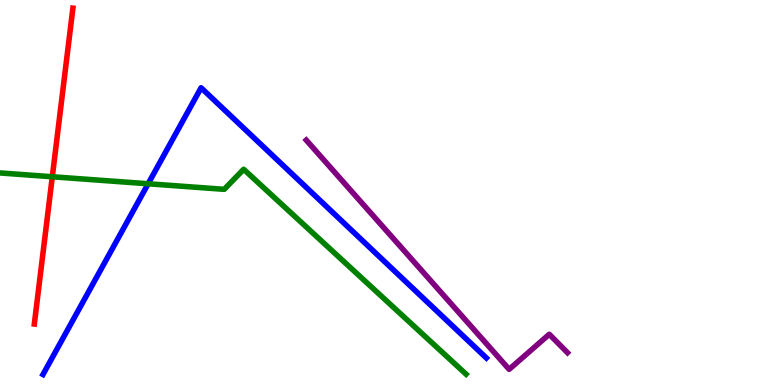[{'lines': ['blue', 'red'], 'intersections': []}, {'lines': ['green', 'red'], 'intersections': [{'x': 0.675, 'y': 5.41}]}, {'lines': ['purple', 'red'], 'intersections': []}, {'lines': ['blue', 'green'], 'intersections': [{'x': 1.91, 'y': 5.23}]}, {'lines': ['blue', 'purple'], 'intersections': []}, {'lines': ['green', 'purple'], 'intersections': []}]